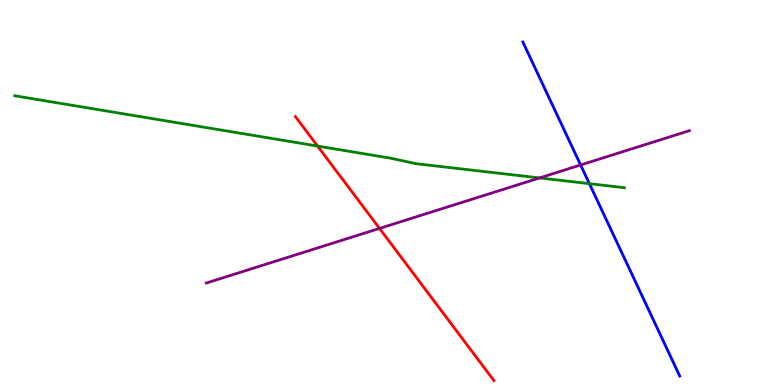[{'lines': ['blue', 'red'], 'intersections': []}, {'lines': ['green', 'red'], 'intersections': [{'x': 4.1, 'y': 6.21}]}, {'lines': ['purple', 'red'], 'intersections': [{'x': 4.9, 'y': 4.07}]}, {'lines': ['blue', 'green'], 'intersections': [{'x': 7.6, 'y': 5.23}]}, {'lines': ['blue', 'purple'], 'intersections': [{'x': 7.49, 'y': 5.71}]}, {'lines': ['green', 'purple'], 'intersections': [{'x': 6.96, 'y': 5.38}]}]